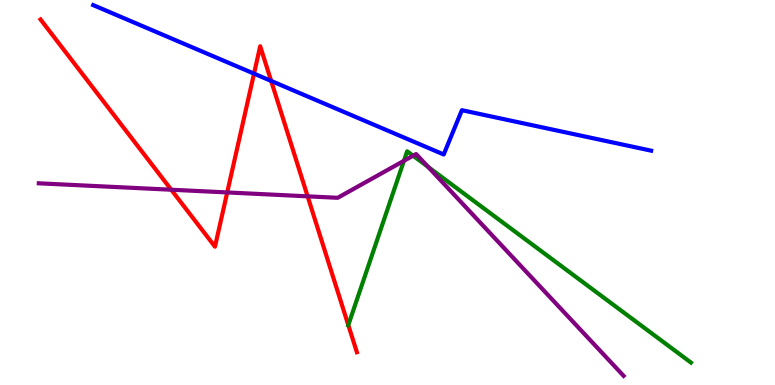[{'lines': ['blue', 'red'], 'intersections': [{'x': 3.28, 'y': 8.09}, {'x': 3.5, 'y': 7.9}]}, {'lines': ['green', 'red'], 'intersections': [{'x': 4.49, 'y': 1.56}]}, {'lines': ['purple', 'red'], 'intersections': [{'x': 2.21, 'y': 5.07}, {'x': 2.93, 'y': 5.0}, {'x': 3.97, 'y': 4.9}]}, {'lines': ['blue', 'green'], 'intersections': []}, {'lines': ['blue', 'purple'], 'intersections': []}, {'lines': ['green', 'purple'], 'intersections': [{'x': 5.21, 'y': 5.82}, {'x': 5.33, 'y': 5.96}, {'x': 5.52, 'y': 5.66}]}]